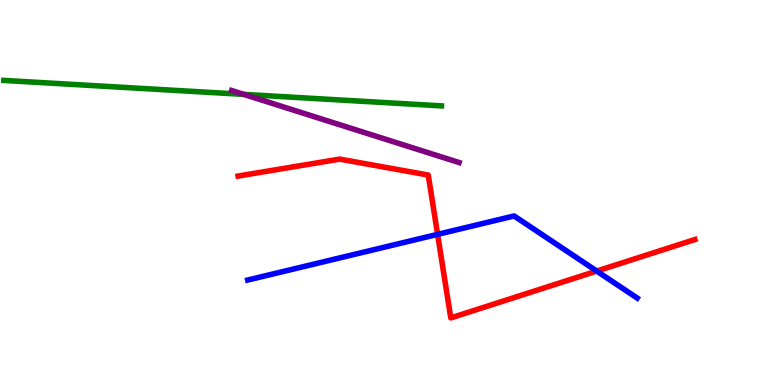[{'lines': ['blue', 'red'], 'intersections': [{'x': 5.65, 'y': 3.91}, {'x': 7.7, 'y': 2.96}]}, {'lines': ['green', 'red'], 'intersections': []}, {'lines': ['purple', 'red'], 'intersections': []}, {'lines': ['blue', 'green'], 'intersections': []}, {'lines': ['blue', 'purple'], 'intersections': []}, {'lines': ['green', 'purple'], 'intersections': [{'x': 3.15, 'y': 7.55}]}]